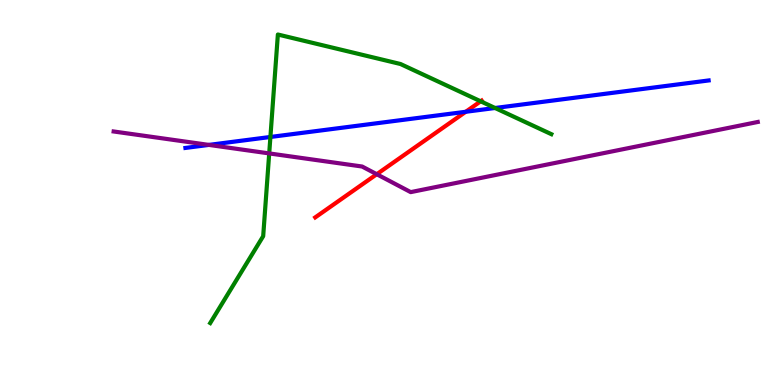[{'lines': ['blue', 'red'], 'intersections': [{'x': 6.01, 'y': 7.1}]}, {'lines': ['green', 'red'], 'intersections': [{'x': 6.2, 'y': 7.37}]}, {'lines': ['purple', 'red'], 'intersections': [{'x': 4.86, 'y': 5.47}]}, {'lines': ['blue', 'green'], 'intersections': [{'x': 3.49, 'y': 6.44}, {'x': 6.39, 'y': 7.19}]}, {'lines': ['blue', 'purple'], 'intersections': [{'x': 2.7, 'y': 6.24}]}, {'lines': ['green', 'purple'], 'intersections': [{'x': 3.47, 'y': 6.02}]}]